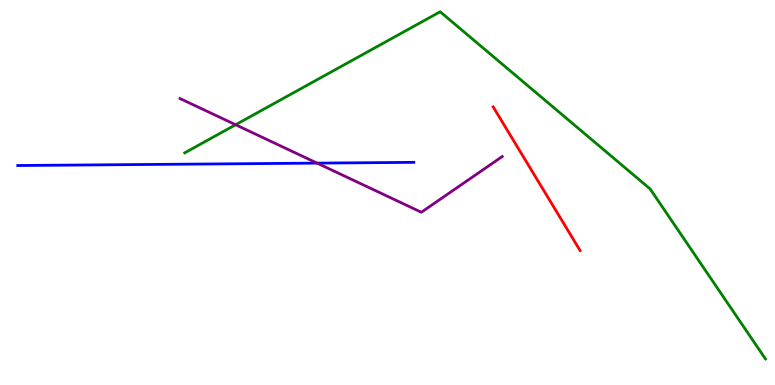[{'lines': ['blue', 'red'], 'intersections': []}, {'lines': ['green', 'red'], 'intersections': []}, {'lines': ['purple', 'red'], 'intersections': []}, {'lines': ['blue', 'green'], 'intersections': []}, {'lines': ['blue', 'purple'], 'intersections': [{'x': 4.09, 'y': 5.76}]}, {'lines': ['green', 'purple'], 'intersections': [{'x': 3.04, 'y': 6.76}]}]